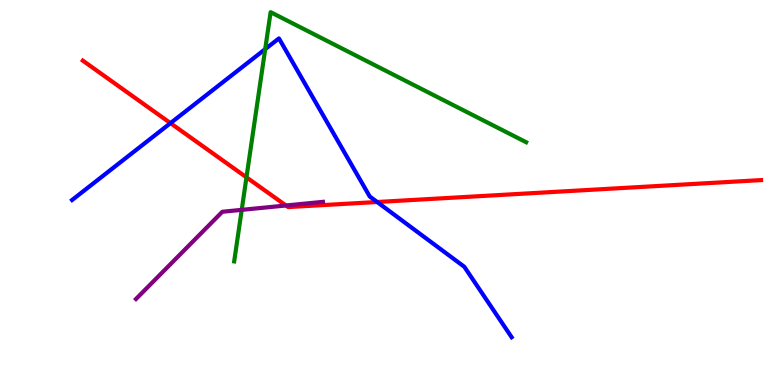[{'lines': ['blue', 'red'], 'intersections': [{'x': 2.2, 'y': 6.8}, {'x': 4.87, 'y': 4.75}]}, {'lines': ['green', 'red'], 'intersections': [{'x': 3.18, 'y': 5.39}]}, {'lines': ['purple', 'red'], 'intersections': [{'x': 3.69, 'y': 4.66}]}, {'lines': ['blue', 'green'], 'intersections': [{'x': 3.42, 'y': 8.72}]}, {'lines': ['blue', 'purple'], 'intersections': []}, {'lines': ['green', 'purple'], 'intersections': [{'x': 3.12, 'y': 4.55}]}]